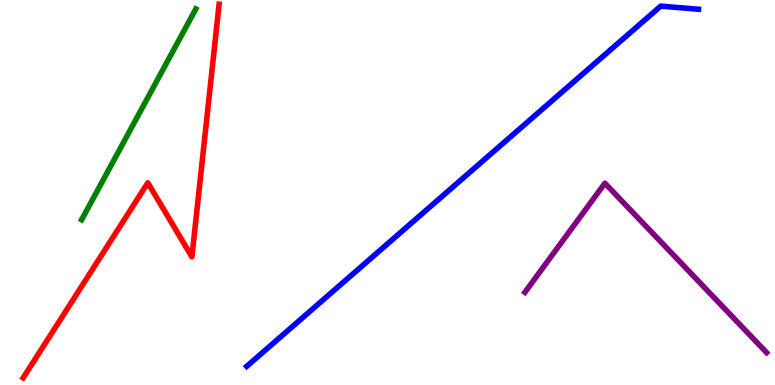[{'lines': ['blue', 'red'], 'intersections': []}, {'lines': ['green', 'red'], 'intersections': []}, {'lines': ['purple', 'red'], 'intersections': []}, {'lines': ['blue', 'green'], 'intersections': []}, {'lines': ['blue', 'purple'], 'intersections': []}, {'lines': ['green', 'purple'], 'intersections': []}]